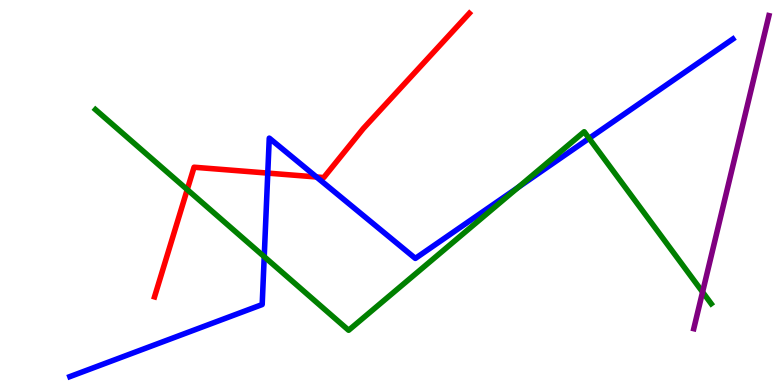[{'lines': ['blue', 'red'], 'intersections': [{'x': 3.46, 'y': 5.5}, {'x': 4.08, 'y': 5.4}]}, {'lines': ['green', 'red'], 'intersections': [{'x': 2.42, 'y': 5.08}]}, {'lines': ['purple', 'red'], 'intersections': []}, {'lines': ['blue', 'green'], 'intersections': [{'x': 3.41, 'y': 3.33}, {'x': 6.69, 'y': 5.13}, {'x': 7.6, 'y': 6.41}]}, {'lines': ['blue', 'purple'], 'intersections': []}, {'lines': ['green', 'purple'], 'intersections': [{'x': 9.07, 'y': 2.41}]}]